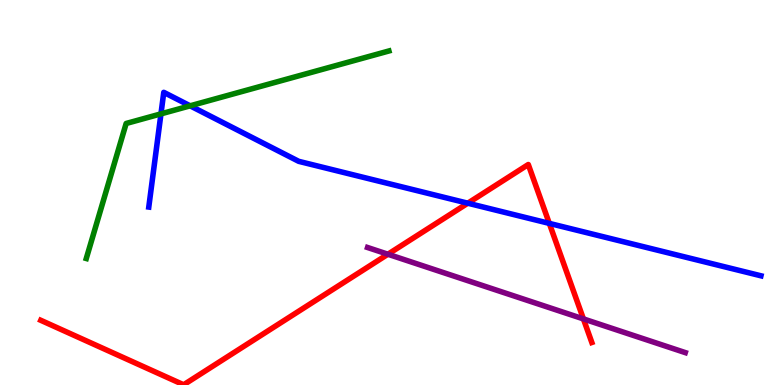[{'lines': ['blue', 'red'], 'intersections': [{'x': 6.04, 'y': 4.72}, {'x': 7.09, 'y': 4.2}]}, {'lines': ['green', 'red'], 'intersections': []}, {'lines': ['purple', 'red'], 'intersections': [{'x': 5.01, 'y': 3.4}, {'x': 7.53, 'y': 1.72}]}, {'lines': ['blue', 'green'], 'intersections': [{'x': 2.08, 'y': 7.04}, {'x': 2.45, 'y': 7.25}]}, {'lines': ['blue', 'purple'], 'intersections': []}, {'lines': ['green', 'purple'], 'intersections': []}]